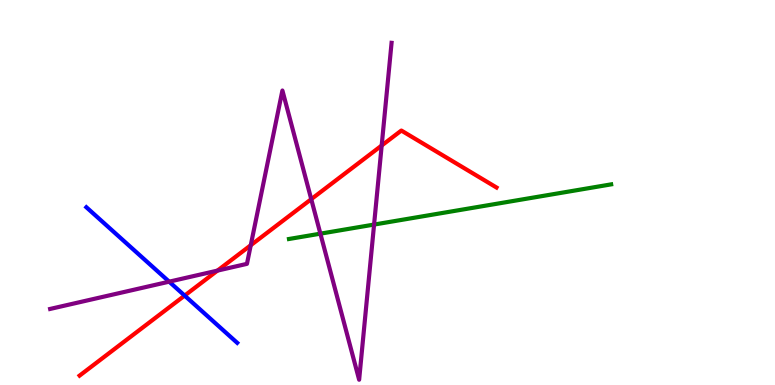[{'lines': ['blue', 'red'], 'intersections': [{'x': 2.38, 'y': 2.32}]}, {'lines': ['green', 'red'], 'intersections': []}, {'lines': ['purple', 'red'], 'intersections': [{'x': 2.81, 'y': 2.97}, {'x': 3.24, 'y': 3.63}, {'x': 4.02, 'y': 4.83}, {'x': 4.92, 'y': 6.22}]}, {'lines': ['blue', 'green'], 'intersections': []}, {'lines': ['blue', 'purple'], 'intersections': [{'x': 2.18, 'y': 2.68}]}, {'lines': ['green', 'purple'], 'intersections': [{'x': 4.13, 'y': 3.93}, {'x': 4.83, 'y': 4.17}]}]